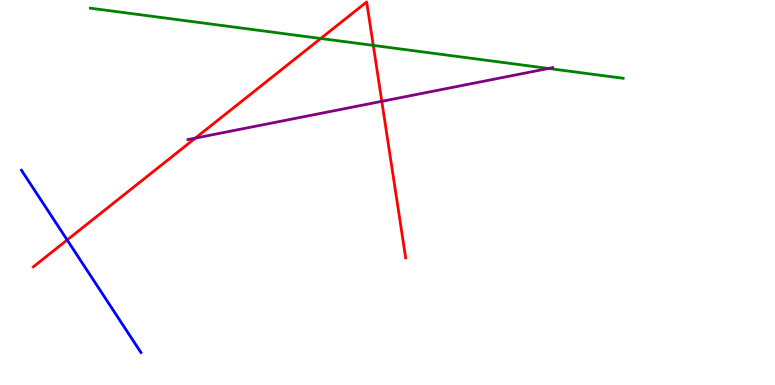[{'lines': ['blue', 'red'], 'intersections': [{'x': 0.867, 'y': 3.77}]}, {'lines': ['green', 'red'], 'intersections': [{'x': 4.14, 'y': 9.0}, {'x': 4.82, 'y': 8.82}]}, {'lines': ['purple', 'red'], 'intersections': [{'x': 2.52, 'y': 6.41}, {'x': 4.93, 'y': 7.37}]}, {'lines': ['blue', 'green'], 'intersections': []}, {'lines': ['blue', 'purple'], 'intersections': []}, {'lines': ['green', 'purple'], 'intersections': [{'x': 7.08, 'y': 8.22}]}]